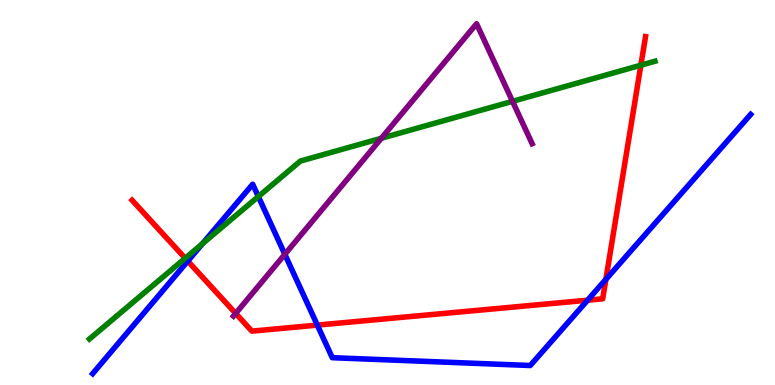[{'lines': ['blue', 'red'], 'intersections': [{'x': 2.42, 'y': 3.22}, {'x': 4.09, 'y': 1.56}, {'x': 7.58, 'y': 2.2}, {'x': 7.82, 'y': 2.74}]}, {'lines': ['green', 'red'], 'intersections': [{'x': 2.39, 'y': 3.29}, {'x': 8.27, 'y': 8.31}]}, {'lines': ['purple', 'red'], 'intersections': [{'x': 3.04, 'y': 1.86}]}, {'lines': ['blue', 'green'], 'intersections': [{'x': 2.61, 'y': 3.67}, {'x': 3.33, 'y': 4.89}]}, {'lines': ['blue', 'purple'], 'intersections': [{'x': 3.68, 'y': 3.39}]}, {'lines': ['green', 'purple'], 'intersections': [{'x': 4.92, 'y': 6.41}, {'x': 6.61, 'y': 7.37}]}]